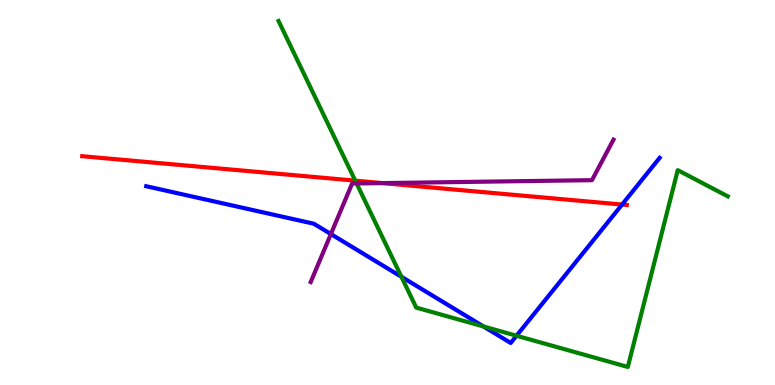[{'lines': ['blue', 'red'], 'intersections': [{'x': 8.03, 'y': 4.69}]}, {'lines': ['green', 'red'], 'intersections': [{'x': 4.58, 'y': 5.31}]}, {'lines': ['purple', 'red'], 'intersections': [{'x': 4.93, 'y': 5.24}]}, {'lines': ['blue', 'green'], 'intersections': [{'x': 5.18, 'y': 2.81}, {'x': 6.24, 'y': 1.52}, {'x': 6.66, 'y': 1.28}]}, {'lines': ['blue', 'purple'], 'intersections': [{'x': 4.27, 'y': 3.92}]}, {'lines': ['green', 'purple'], 'intersections': [{'x': 4.6, 'y': 5.23}]}]